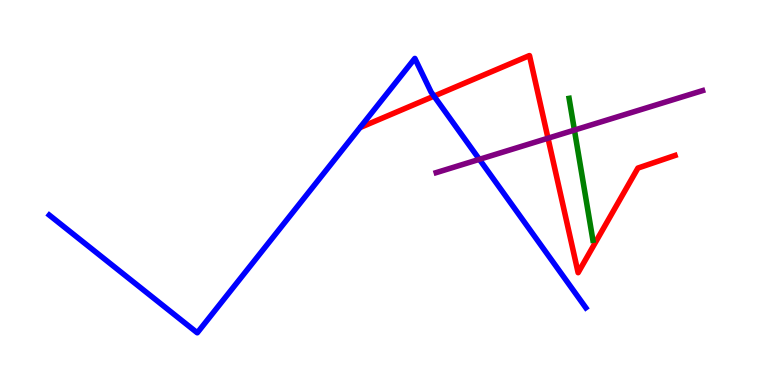[{'lines': ['blue', 'red'], 'intersections': [{'x': 5.6, 'y': 7.5}]}, {'lines': ['green', 'red'], 'intersections': []}, {'lines': ['purple', 'red'], 'intersections': [{'x': 7.07, 'y': 6.41}]}, {'lines': ['blue', 'green'], 'intersections': []}, {'lines': ['blue', 'purple'], 'intersections': [{'x': 6.19, 'y': 5.86}]}, {'lines': ['green', 'purple'], 'intersections': [{'x': 7.41, 'y': 6.62}]}]